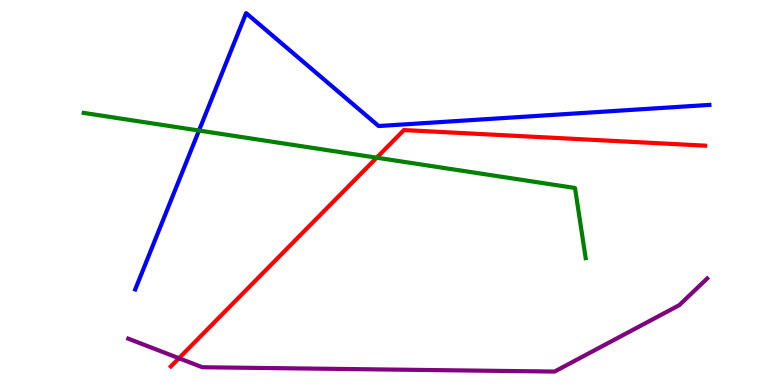[{'lines': ['blue', 'red'], 'intersections': []}, {'lines': ['green', 'red'], 'intersections': [{'x': 4.86, 'y': 5.9}]}, {'lines': ['purple', 'red'], 'intersections': [{'x': 2.31, 'y': 0.695}]}, {'lines': ['blue', 'green'], 'intersections': [{'x': 2.57, 'y': 6.61}]}, {'lines': ['blue', 'purple'], 'intersections': []}, {'lines': ['green', 'purple'], 'intersections': []}]